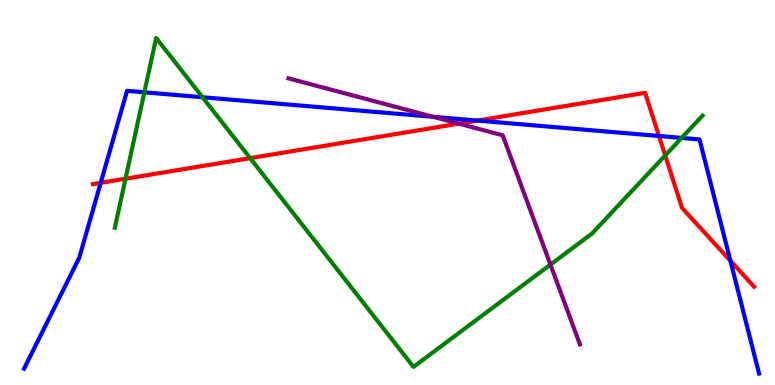[{'lines': ['blue', 'red'], 'intersections': [{'x': 1.3, 'y': 5.25}, {'x': 6.16, 'y': 6.87}, {'x': 8.5, 'y': 6.47}, {'x': 9.42, 'y': 3.23}]}, {'lines': ['green', 'red'], 'intersections': [{'x': 1.62, 'y': 5.36}, {'x': 3.23, 'y': 5.89}, {'x': 8.58, 'y': 5.96}]}, {'lines': ['purple', 'red'], 'intersections': [{'x': 5.92, 'y': 6.79}]}, {'lines': ['blue', 'green'], 'intersections': [{'x': 1.86, 'y': 7.6}, {'x': 2.61, 'y': 7.47}, {'x': 8.8, 'y': 6.42}]}, {'lines': ['blue', 'purple'], 'intersections': [{'x': 5.59, 'y': 6.97}]}, {'lines': ['green', 'purple'], 'intersections': [{'x': 7.1, 'y': 3.13}]}]